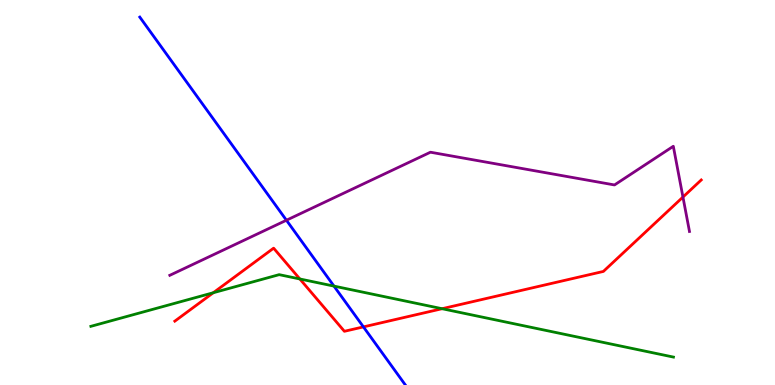[{'lines': ['blue', 'red'], 'intersections': [{'x': 4.69, 'y': 1.51}]}, {'lines': ['green', 'red'], 'intersections': [{'x': 2.75, 'y': 2.4}, {'x': 3.87, 'y': 2.75}, {'x': 5.7, 'y': 1.98}]}, {'lines': ['purple', 'red'], 'intersections': [{'x': 8.81, 'y': 4.88}]}, {'lines': ['blue', 'green'], 'intersections': [{'x': 4.31, 'y': 2.57}]}, {'lines': ['blue', 'purple'], 'intersections': [{'x': 3.7, 'y': 4.28}]}, {'lines': ['green', 'purple'], 'intersections': []}]